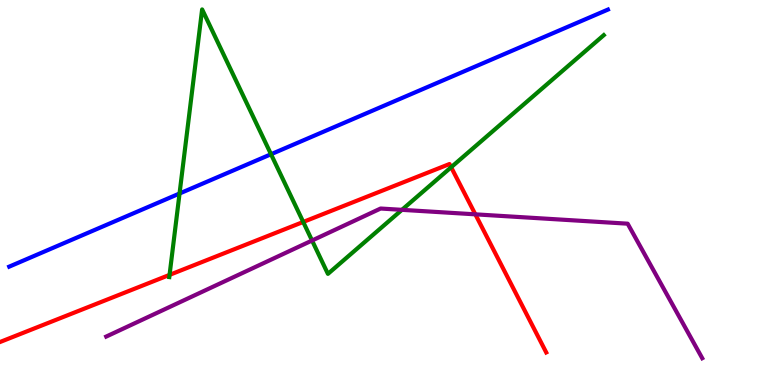[{'lines': ['blue', 'red'], 'intersections': []}, {'lines': ['green', 'red'], 'intersections': [{'x': 2.19, 'y': 2.86}, {'x': 3.91, 'y': 4.23}, {'x': 5.82, 'y': 5.66}]}, {'lines': ['purple', 'red'], 'intersections': [{'x': 6.13, 'y': 4.43}]}, {'lines': ['blue', 'green'], 'intersections': [{'x': 2.32, 'y': 4.97}, {'x': 3.5, 'y': 5.99}]}, {'lines': ['blue', 'purple'], 'intersections': []}, {'lines': ['green', 'purple'], 'intersections': [{'x': 4.03, 'y': 3.75}, {'x': 5.19, 'y': 4.55}]}]